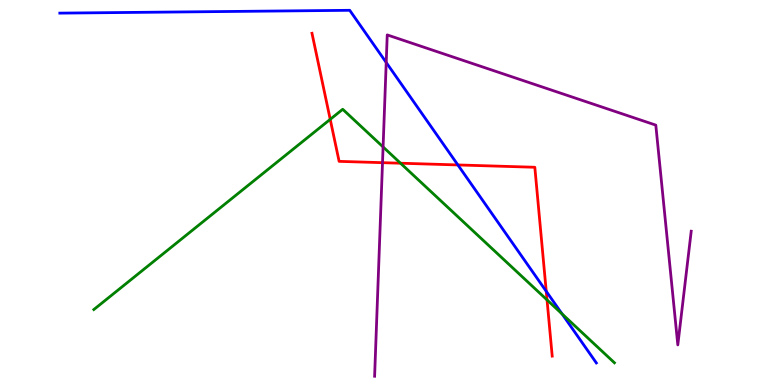[{'lines': ['blue', 'red'], 'intersections': [{'x': 5.91, 'y': 5.72}, {'x': 7.05, 'y': 2.43}]}, {'lines': ['green', 'red'], 'intersections': [{'x': 4.26, 'y': 6.9}, {'x': 5.17, 'y': 5.76}, {'x': 7.06, 'y': 2.21}]}, {'lines': ['purple', 'red'], 'intersections': [{'x': 4.94, 'y': 5.77}]}, {'lines': ['blue', 'green'], 'intersections': [{'x': 7.25, 'y': 1.85}]}, {'lines': ['blue', 'purple'], 'intersections': [{'x': 4.98, 'y': 8.38}]}, {'lines': ['green', 'purple'], 'intersections': [{'x': 4.94, 'y': 6.18}]}]